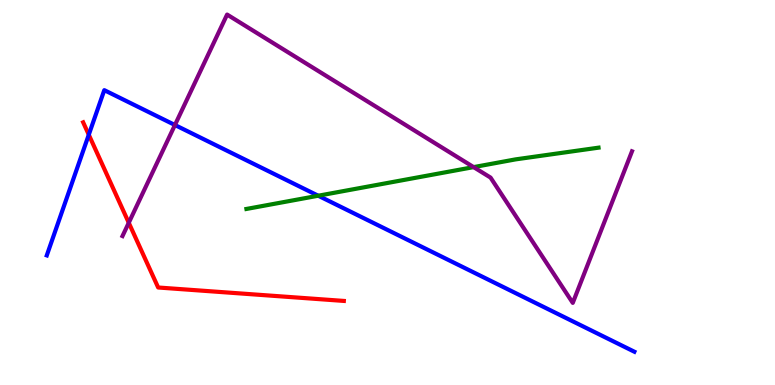[{'lines': ['blue', 'red'], 'intersections': [{'x': 1.15, 'y': 6.5}]}, {'lines': ['green', 'red'], 'intersections': []}, {'lines': ['purple', 'red'], 'intersections': [{'x': 1.66, 'y': 4.21}]}, {'lines': ['blue', 'green'], 'intersections': [{'x': 4.11, 'y': 4.92}]}, {'lines': ['blue', 'purple'], 'intersections': [{'x': 2.26, 'y': 6.75}]}, {'lines': ['green', 'purple'], 'intersections': [{'x': 6.11, 'y': 5.66}]}]